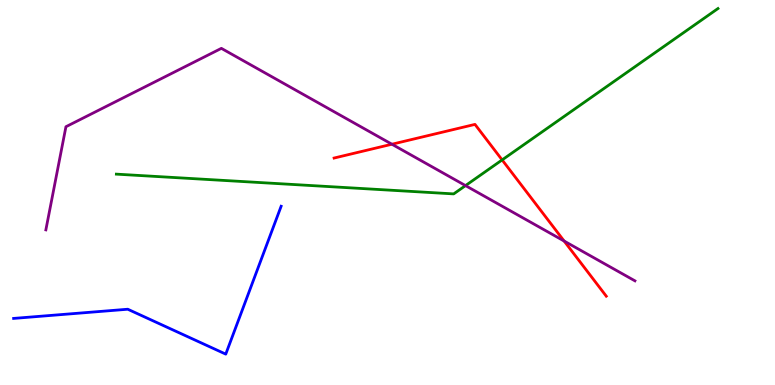[{'lines': ['blue', 'red'], 'intersections': []}, {'lines': ['green', 'red'], 'intersections': [{'x': 6.48, 'y': 5.85}]}, {'lines': ['purple', 'red'], 'intersections': [{'x': 5.06, 'y': 6.25}, {'x': 7.28, 'y': 3.74}]}, {'lines': ['blue', 'green'], 'intersections': []}, {'lines': ['blue', 'purple'], 'intersections': []}, {'lines': ['green', 'purple'], 'intersections': [{'x': 6.01, 'y': 5.18}]}]